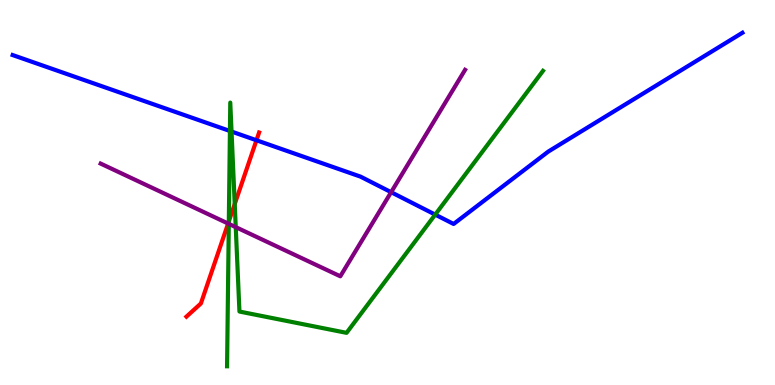[{'lines': ['blue', 'red'], 'intersections': [{'x': 3.31, 'y': 6.36}]}, {'lines': ['green', 'red'], 'intersections': [{'x': 2.95, 'y': 4.25}, {'x': 3.03, 'y': 4.7}]}, {'lines': ['purple', 'red'], 'intersections': [{'x': 2.94, 'y': 4.19}]}, {'lines': ['blue', 'green'], 'intersections': [{'x': 2.97, 'y': 6.6}, {'x': 2.99, 'y': 6.58}, {'x': 5.62, 'y': 4.43}]}, {'lines': ['blue', 'purple'], 'intersections': [{'x': 5.05, 'y': 5.01}]}, {'lines': ['green', 'purple'], 'intersections': [{'x': 2.95, 'y': 4.19}, {'x': 3.04, 'y': 4.1}]}]